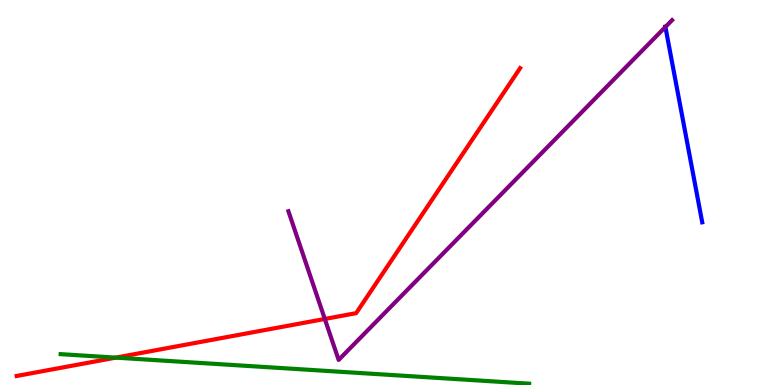[{'lines': ['blue', 'red'], 'intersections': []}, {'lines': ['green', 'red'], 'intersections': [{'x': 1.49, 'y': 0.711}]}, {'lines': ['purple', 'red'], 'intersections': [{'x': 4.19, 'y': 1.72}]}, {'lines': ['blue', 'green'], 'intersections': []}, {'lines': ['blue', 'purple'], 'intersections': [{'x': 8.59, 'y': 9.3}]}, {'lines': ['green', 'purple'], 'intersections': []}]